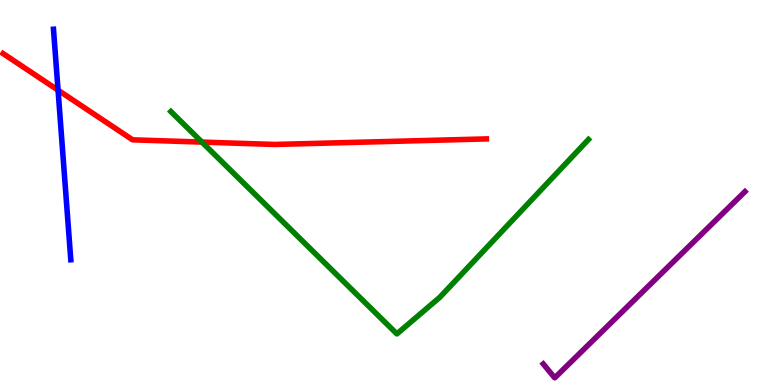[{'lines': ['blue', 'red'], 'intersections': [{'x': 0.749, 'y': 7.66}]}, {'lines': ['green', 'red'], 'intersections': [{'x': 2.61, 'y': 6.31}]}, {'lines': ['purple', 'red'], 'intersections': []}, {'lines': ['blue', 'green'], 'intersections': []}, {'lines': ['blue', 'purple'], 'intersections': []}, {'lines': ['green', 'purple'], 'intersections': []}]